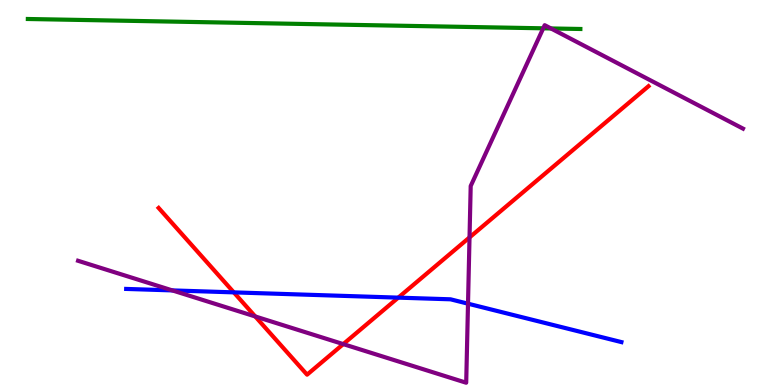[{'lines': ['blue', 'red'], 'intersections': [{'x': 3.02, 'y': 2.41}, {'x': 5.14, 'y': 2.27}]}, {'lines': ['green', 'red'], 'intersections': []}, {'lines': ['purple', 'red'], 'intersections': [{'x': 3.29, 'y': 1.78}, {'x': 4.43, 'y': 1.06}, {'x': 6.06, 'y': 3.83}]}, {'lines': ['blue', 'green'], 'intersections': []}, {'lines': ['blue', 'purple'], 'intersections': [{'x': 2.22, 'y': 2.46}, {'x': 6.04, 'y': 2.11}]}, {'lines': ['green', 'purple'], 'intersections': [{'x': 7.01, 'y': 9.26}, {'x': 7.11, 'y': 9.26}]}]